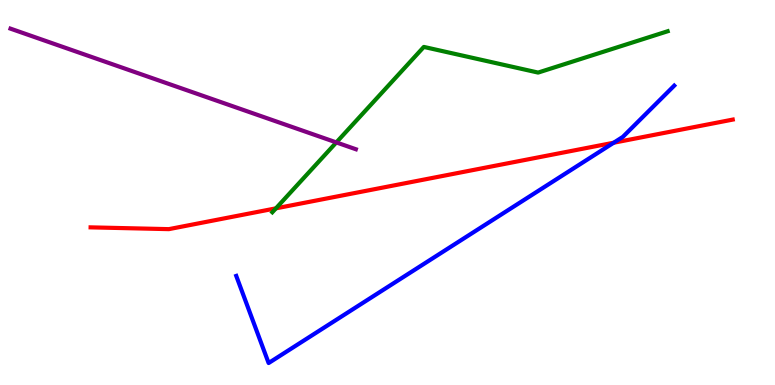[{'lines': ['blue', 'red'], 'intersections': [{'x': 7.92, 'y': 6.29}]}, {'lines': ['green', 'red'], 'intersections': [{'x': 3.56, 'y': 4.59}]}, {'lines': ['purple', 'red'], 'intersections': []}, {'lines': ['blue', 'green'], 'intersections': []}, {'lines': ['blue', 'purple'], 'intersections': []}, {'lines': ['green', 'purple'], 'intersections': [{'x': 4.34, 'y': 6.3}]}]